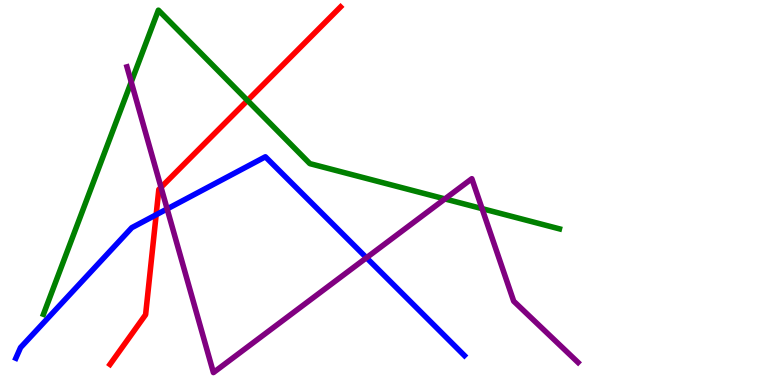[{'lines': ['blue', 'red'], 'intersections': [{'x': 2.01, 'y': 4.42}]}, {'lines': ['green', 'red'], 'intersections': [{'x': 3.19, 'y': 7.39}]}, {'lines': ['purple', 'red'], 'intersections': [{'x': 2.08, 'y': 5.13}]}, {'lines': ['blue', 'green'], 'intersections': []}, {'lines': ['blue', 'purple'], 'intersections': [{'x': 2.16, 'y': 4.57}, {'x': 4.73, 'y': 3.31}]}, {'lines': ['green', 'purple'], 'intersections': [{'x': 1.69, 'y': 7.87}, {'x': 5.74, 'y': 4.83}, {'x': 6.22, 'y': 4.58}]}]